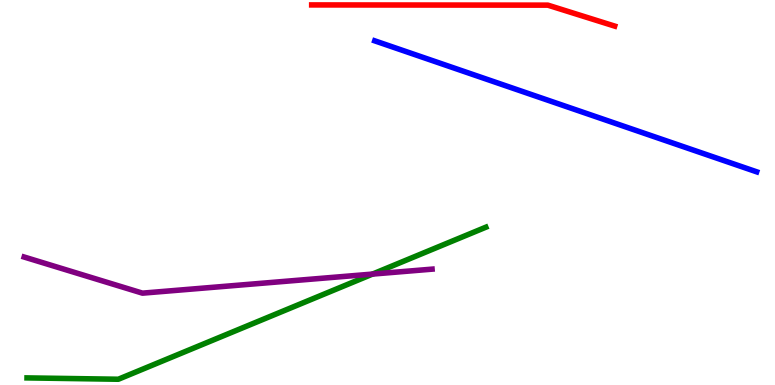[{'lines': ['blue', 'red'], 'intersections': []}, {'lines': ['green', 'red'], 'intersections': []}, {'lines': ['purple', 'red'], 'intersections': []}, {'lines': ['blue', 'green'], 'intersections': []}, {'lines': ['blue', 'purple'], 'intersections': []}, {'lines': ['green', 'purple'], 'intersections': [{'x': 4.81, 'y': 2.88}]}]